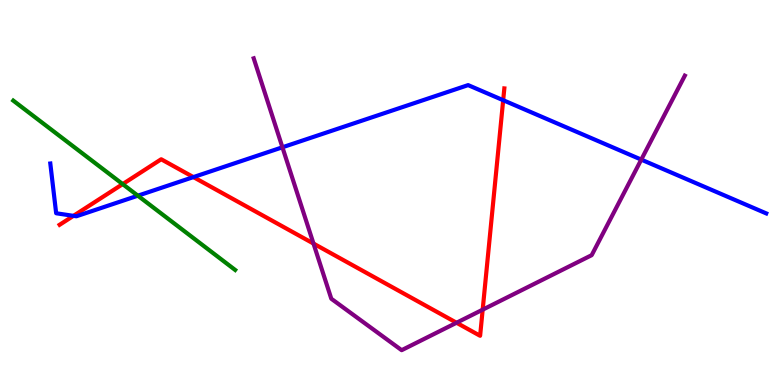[{'lines': ['blue', 'red'], 'intersections': [{'x': 0.948, 'y': 4.39}, {'x': 2.5, 'y': 5.4}, {'x': 6.49, 'y': 7.4}]}, {'lines': ['green', 'red'], 'intersections': [{'x': 1.58, 'y': 5.22}]}, {'lines': ['purple', 'red'], 'intersections': [{'x': 4.05, 'y': 3.67}, {'x': 5.89, 'y': 1.62}, {'x': 6.23, 'y': 1.96}]}, {'lines': ['blue', 'green'], 'intersections': [{'x': 1.78, 'y': 4.92}]}, {'lines': ['blue', 'purple'], 'intersections': [{'x': 3.64, 'y': 6.17}, {'x': 8.27, 'y': 5.85}]}, {'lines': ['green', 'purple'], 'intersections': []}]